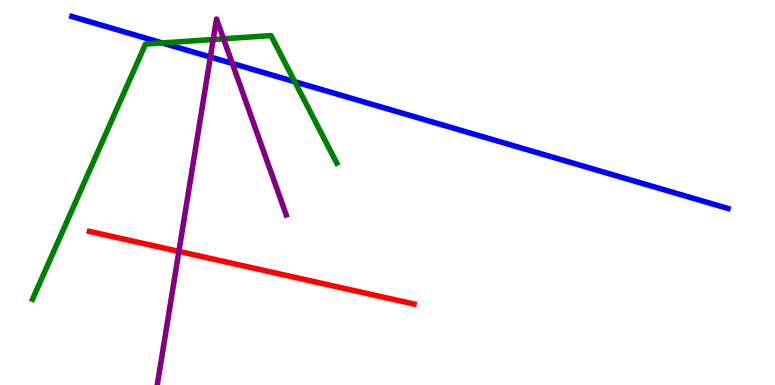[{'lines': ['blue', 'red'], 'intersections': []}, {'lines': ['green', 'red'], 'intersections': []}, {'lines': ['purple', 'red'], 'intersections': [{'x': 2.31, 'y': 3.47}]}, {'lines': ['blue', 'green'], 'intersections': [{'x': 2.09, 'y': 8.88}, {'x': 3.8, 'y': 7.88}]}, {'lines': ['blue', 'purple'], 'intersections': [{'x': 2.71, 'y': 8.52}, {'x': 3.0, 'y': 8.35}]}, {'lines': ['green', 'purple'], 'intersections': [{'x': 2.75, 'y': 8.97}, {'x': 2.88, 'y': 8.99}]}]